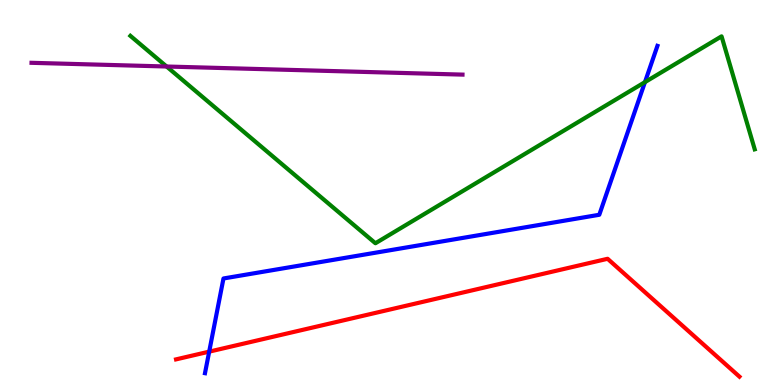[{'lines': ['blue', 'red'], 'intersections': [{'x': 2.7, 'y': 0.866}]}, {'lines': ['green', 'red'], 'intersections': []}, {'lines': ['purple', 'red'], 'intersections': []}, {'lines': ['blue', 'green'], 'intersections': [{'x': 8.32, 'y': 7.87}]}, {'lines': ['blue', 'purple'], 'intersections': []}, {'lines': ['green', 'purple'], 'intersections': [{'x': 2.15, 'y': 8.27}]}]